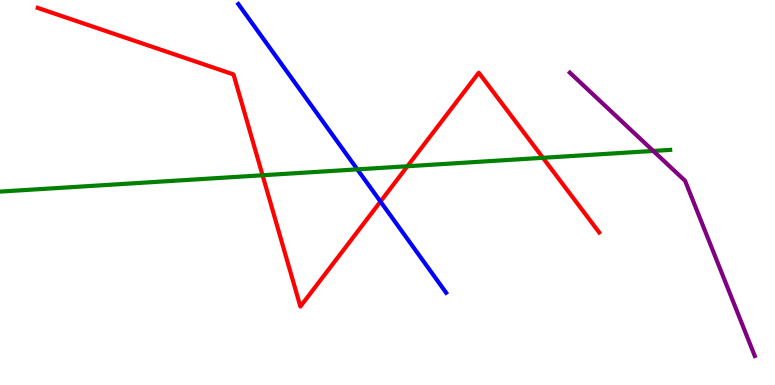[{'lines': ['blue', 'red'], 'intersections': [{'x': 4.91, 'y': 4.76}]}, {'lines': ['green', 'red'], 'intersections': [{'x': 3.39, 'y': 5.45}, {'x': 5.26, 'y': 5.68}, {'x': 7.01, 'y': 5.9}]}, {'lines': ['purple', 'red'], 'intersections': []}, {'lines': ['blue', 'green'], 'intersections': [{'x': 4.61, 'y': 5.6}]}, {'lines': ['blue', 'purple'], 'intersections': []}, {'lines': ['green', 'purple'], 'intersections': [{'x': 8.43, 'y': 6.08}]}]